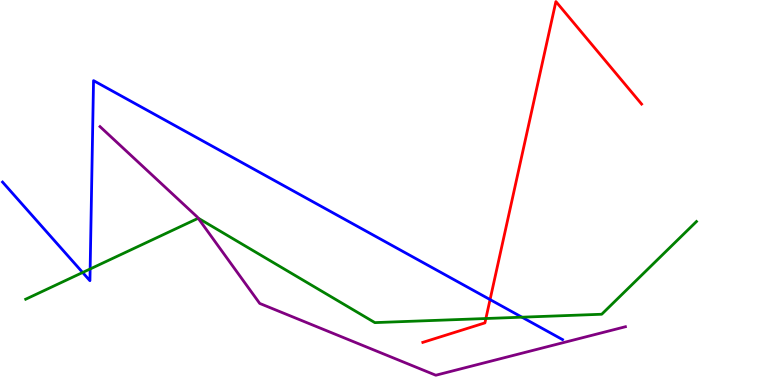[{'lines': ['blue', 'red'], 'intersections': [{'x': 6.32, 'y': 2.22}]}, {'lines': ['green', 'red'], 'intersections': [{'x': 6.27, 'y': 1.73}]}, {'lines': ['purple', 'red'], 'intersections': []}, {'lines': ['blue', 'green'], 'intersections': [{'x': 1.07, 'y': 2.92}, {'x': 1.16, 'y': 3.01}, {'x': 6.73, 'y': 1.76}]}, {'lines': ['blue', 'purple'], 'intersections': []}, {'lines': ['green', 'purple'], 'intersections': [{'x': 2.56, 'y': 4.33}]}]